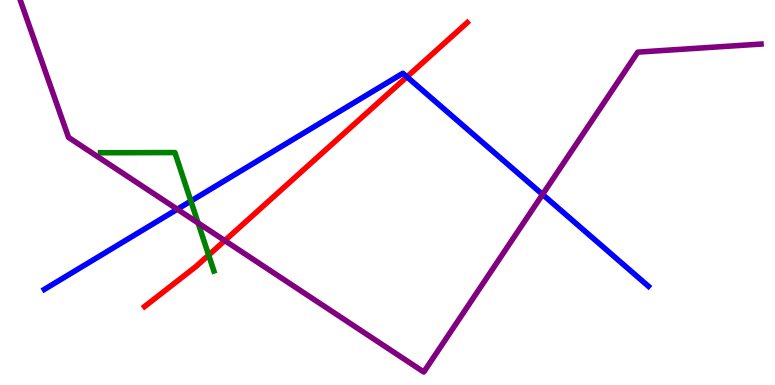[{'lines': ['blue', 'red'], 'intersections': [{'x': 5.25, 'y': 8.0}]}, {'lines': ['green', 'red'], 'intersections': [{'x': 2.69, 'y': 3.37}]}, {'lines': ['purple', 'red'], 'intersections': [{'x': 2.9, 'y': 3.75}]}, {'lines': ['blue', 'green'], 'intersections': [{'x': 2.46, 'y': 4.78}]}, {'lines': ['blue', 'purple'], 'intersections': [{'x': 2.29, 'y': 4.57}, {'x': 7.0, 'y': 4.95}]}, {'lines': ['green', 'purple'], 'intersections': [{'x': 2.56, 'y': 4.21}]}]